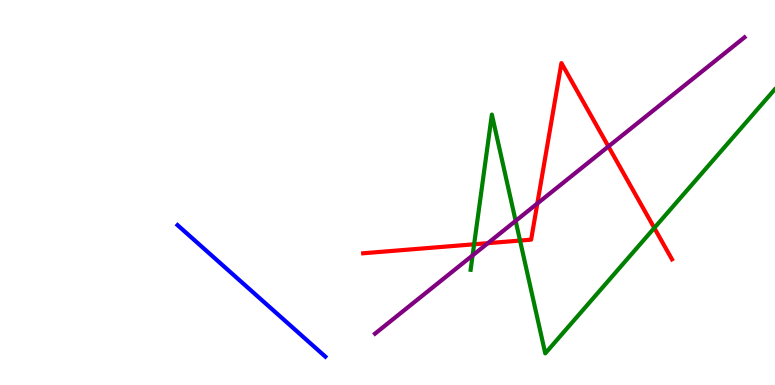[{'lines': ['blue', 'red'], 'intersections': []}, {'lines': ['green', 'red'], 'intersections': [{'x': 6.12, 'y': 3.65}, {'x': 6.71, 'y': 3.75}, {'x': 8.44, 'y': 4.08}]}, {'lines': ['purple', 'red'], 'intersections': [{'x': 6.29, 'y': 3.68}, {'x': 6.93, 'y': 4.71}, {'x': 7.85, 'y': 6.19}]}, {'lines': ['blue', 'green'], 'intersections': []}, {'lines': ['blue', 'purple'], 'intersections': []}, {'lines': ['green', 'purple'], 'intersections': [{'x': 6.1, 'y': 3.37}, {'x': 6.65, 'y': 4.26}]}]